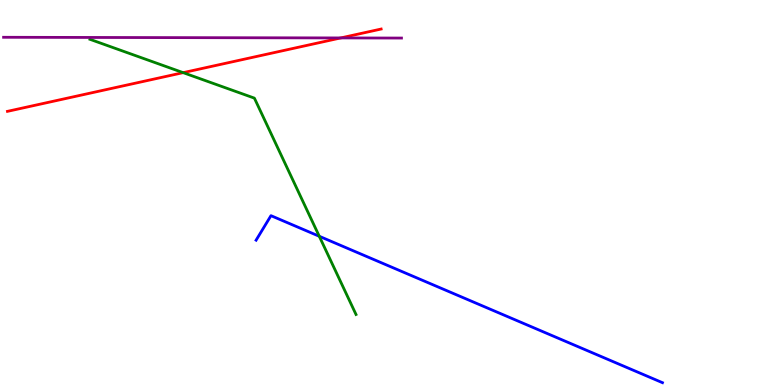[{'lines': ['blue', 'red'], 'intersections': []}, {'lines': ['green', 'red'], 'intersections': [{'x': 2.36, 'y': 8.11}]}, {'lines': ['purple', 'red'], 'intersections': [{'x': 4.4, 'y': 9.01}]}, {'lines': ['blue', 'green'], 'intersections': [{'x': 4.12, 'y': 3.86}]}, {'lines': ['blue', 'purple'], 'intersections': []}, {'lines': ['green', 'purple'], 'intersections': []}]